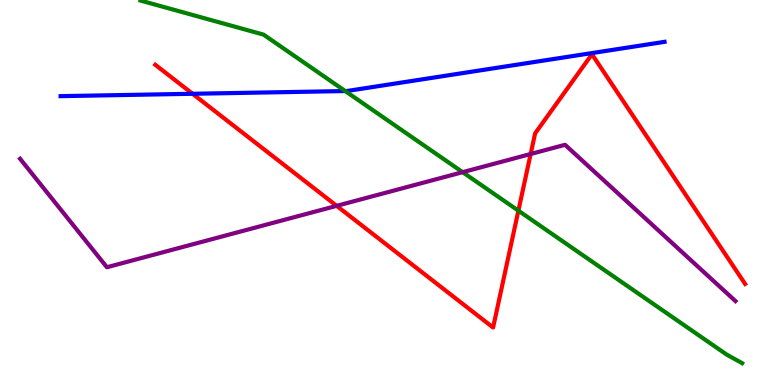[{'lines': ['blue', 'red'], 'intersections': [{'x': 2.48, 'y': 7.56}]}, {'lines': ['green', 'red'], 'intersections': [{'x': 6.69, 'y': 4.53}]}, {'lines': ['purple', 'red'], 'intersections': [{'x': 4.34, 'y': 4.65}, {'x': 6.85, 'y': 6.0}]}, {'lines': ['blue', 'green'], 'intersections': [{'x': 4.45, 'y': 7.64}]}, {'lines': ['blue', 'purple'], 'intersections': []}, {'lines': ['green', 'purple'], 'intersections': [{'x': 5.97, 'y': 5.53}]}]